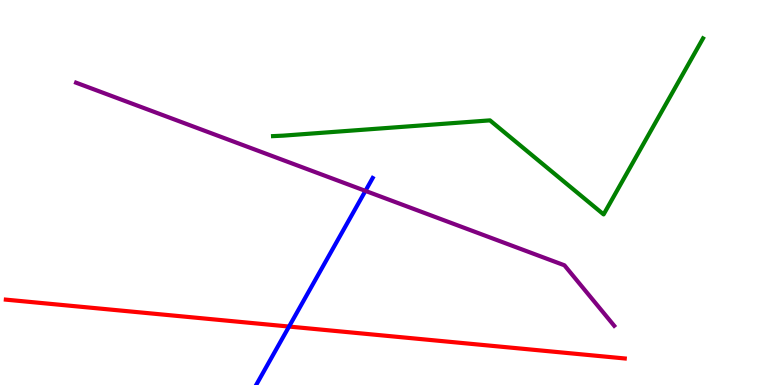[{'lines': ['blue', 'red'], 'intersections': [{'x': 3.73, 'y': 1.52}]}, {'lines': ['green', 'red'], 'intersections': []}, {'lines': ['purple', 'red'], 'intersections': []}, {'lines': ['blue', 'green'], 'intersections': []}, {'lines': ['blue', 'purple'], 'intersections': [{'x': 4.72, 'y': 5.04}]}, {'lines': ['green', 'purple'], 'intersections': []}]